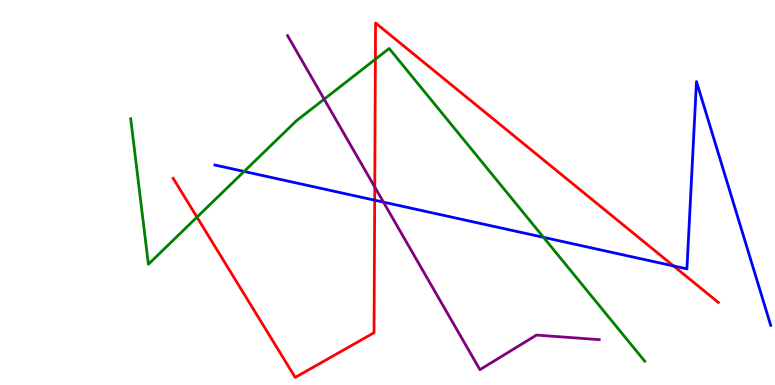[{'lines': ['blue', 'red'], 'intersections': [{'x': 4.83, 'y': 4.8}, {'x': 8.69, 'y': 3.09}]}, {'lines': ['green', 'red'], 'intersections': [{'x': 2.54, 'y': 4.36}, {'x': 4.84, 'y': 8.46}]}, {'lines': ['purple', 'red'], 'intersections': [{'x': 4.84, 'y': 5.14}]}, {'lines': ['blue', 'green'], 'intersections': [{'x': 3.15, 'y': 5.55}, {'x': 7.01, 'y': 3.84}]}, {'lines': ['blue', 'purple'], 'intersections': [{'x': 4.95, 'y': 4.75}]}, {'lines': ['green', 'purple'], 'intersections': [{'x': 4.18, 'y': 7.42}]}]